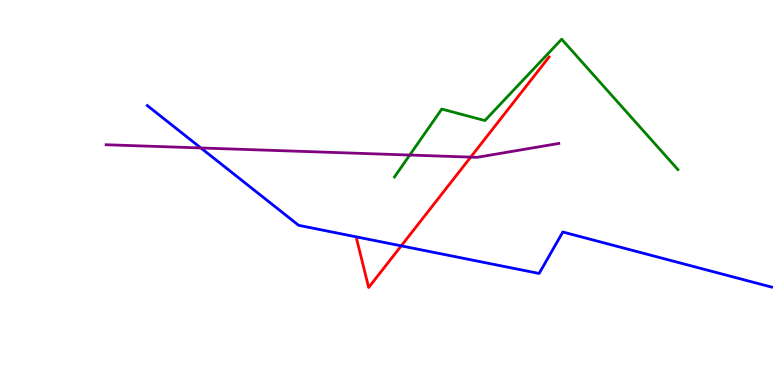[{'lines': ['blue', 'red'], 'intersections': [{'x': 5.18, 'y': 3.61}]}, {'lines': ['green', 'red'], 'intersections': []}, {'lines': ['purple', 'red'], 'intersections': [{'x': 6.07, 'y': 5.92}]}, {'lines': ['blue', 'green'], 'intersections': []}, {'lines': ['blue', 'purple'], 'intersections': [{'x': 2.59, 'y': 6.16}]}, {'lines': ['green', 'purple'], 'intersections': [{'x': 5.29, 'y': 5.97}]}]